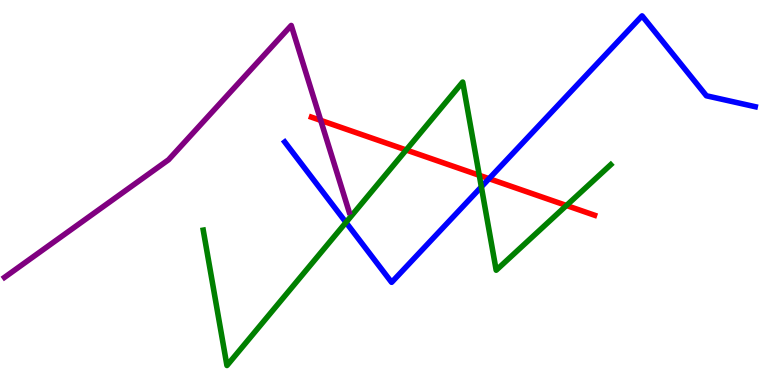[{'lines': ['blue', 'red'], 'intersections': [{'x': 6.31, 'y': 5.36}]}, {'lines': ['green', 'red'], 'intersections': [{'x': 5.24, 'y': 6.1}, {'x': 6.18, 'y': 5.45}, {'x': 7.31, 'y': 4.66}]}, {'lines': ['purple', 'red'], 'intersections': [{'x': 4.14, 'y': 6.87}]}, {'lines': ['blue', 'green'], 'intersections': [{'x': 4.46, 'y': 4.22}, {'x': 6.21, 'y': 5.15}]}, {'lines': ['blue', 'purple'], 'intersections': []}, {'lines': ['green', 'purple'], 'intersections': []}]